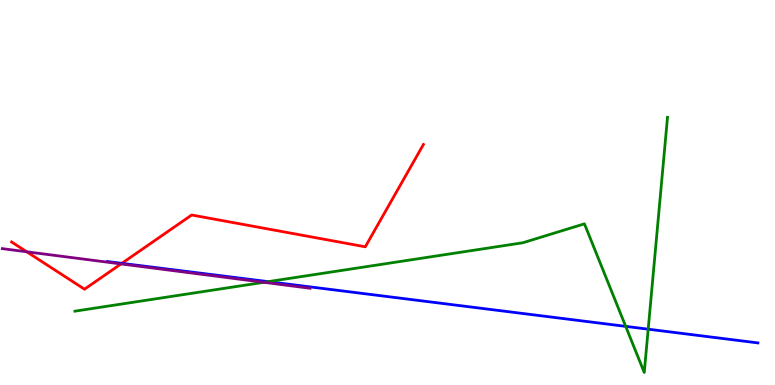[{'lines': ['blue', 'red'], 'intersections': [{'x': 1.57, 'y': 3.16}]}, {'lines': ['green', 'red'], 'intersections': []}, {'lines': ['purple', 'red'], 'intersections': [{'x': 0.345, 'y': 3.46}, {'x': 1.56, 'y': 3.14}]}, {'lines': ['blue', 'green'], 'intersections': [{'x': 3.46, 'y': 2.68}, {'x': 8.07, 'y': 1.52}, {'x': 8.36, 'y': 1.45}]}, {'lines': ['blue', 'purple'], 'intersections': []}, {'lines': ['green', 'purple'], 'intersections': [{'x': 3.4, 'y': 2.67}]}]